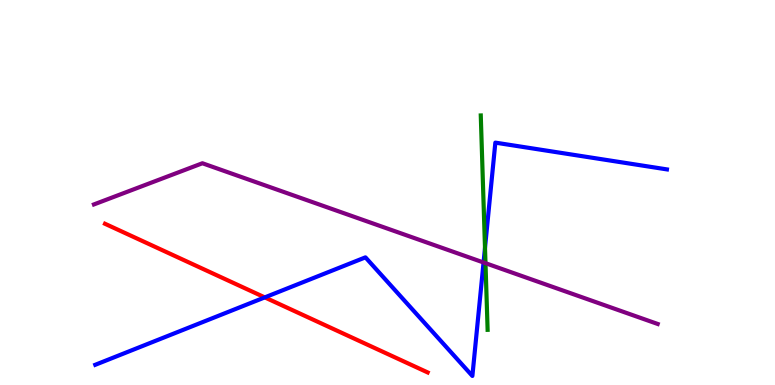[{'lines': ['blue', 'red'], 'intersections': [{'x': 3.42, 'y': 2.28}]}, {'lines': ['green', 'red'], 'intersections': []}, {'lines': ['purple', 'red'], 'intersections': []}, {'lines': ['blue', 'green'], 'intersections': [{'x': 6.26, 'y': 3.56}]}, {'lines': ['blue', 'purple'], 'intersections': [{'x': 6.24, 'y': 3.18}]}, {'lines': ['green', 'purple'], 'intersections': [{'x': 6.26, 'y': 3.16}]}]